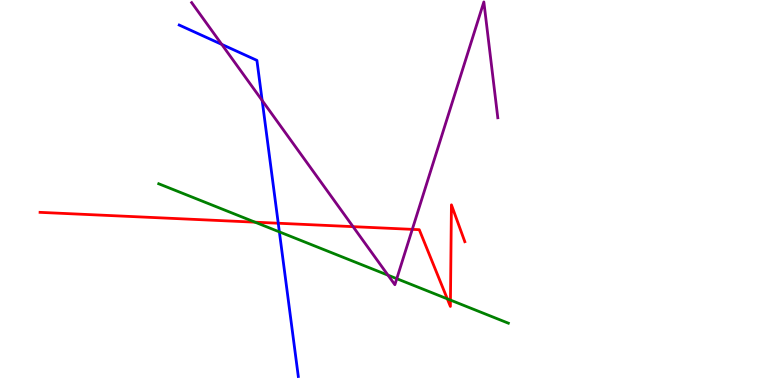[{'lines': ['blue', 'red'], 'intersections': [{'x': 3.59, 'y': 4.2}]}, {'lines': ['green', 'red'], 'intersections': [{'x': 3.29, 'y': 4.23}, {'x': 5.77, 'y': 2.24}, {'x': 5.81, 'y': 2.21}]}, {'lines': ['purple', 'red'], 'intersections': [{'x': 4.56, 'y': 4.11}, {'x': 5.32, 'y': 4.04}]}, {'lines': ['blue', 'green'], 'intersections': [{'x': 3.6, 'y': 3.98}]}, {'lines': ['blue', 'purple'], 'intersections': [{'x': 2.86, 'y': 8.85}, {'x': 3.38, 'y': 7.39}]}, {'lines': ['green', 'purple'], 'intersections': [{'x': 5.01, 'y': 2.85}, {'x': 5.12, 'y': 2.76}]}]